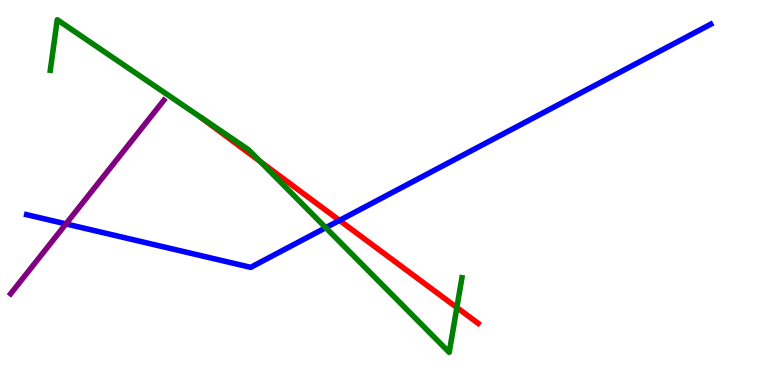[{'lines': ['blue', 'red'], 'intersections': [{'x': 4.38, 'y': 4.28}]}, {'lines': ['green', 'red'], 'intersections': [{'x': 3.36, 'y': 5.81}, {'x': 5.9, 'y': 2.01}]}, {'lines': ['purple', 'red'], 'intersections': []}, {'lines': ['blue', 'green'], 'intersections': [{'x': 4.2, 'y': 4.09}]}, {'lines': ['blue', 'purple'], 'intersections': [{'x': 0.851, 'y': 4.18}]}, {'lines': ['green', 'purple'], 'intersections': []}]